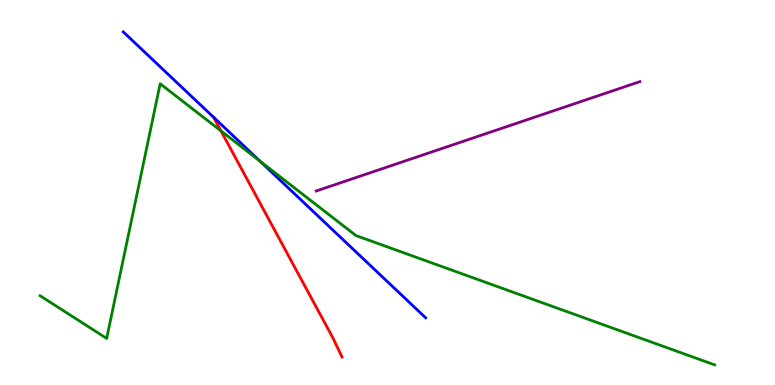[{'lines': ['blue', 'red'], 'intersections': [{'x': 2.76, 'y': 6.95}]}, {'lines': ['green', 'red'], 'intersections': [{'x': 2.85, 'y': 6.6}]}, {'lines': ['purple', 'red'], 'intersections': []}, {'lines': ['blue', 'green'], 'intersections': [{'x': 3.36, 'y': 5.81}]}, {'lines': ['blue', 'purple'], 'intersections': []}, {'lines': ['green', 'purple'], 'intersections': []}]